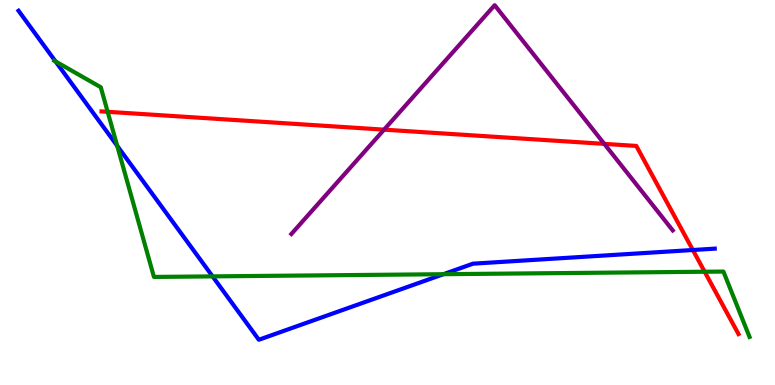[{'lines': ['blue', 'red'], 'intersections': [{'x': 8.94, 'y': 3.51}]}, {'lines': ['green', 'red'], 'intersections': [{'x': 1.39, 'y': 7.1}, {'x': 9.09, 'y': 2.94}]}, {'lines': ['purple', 'red'], 'intersections': [{'x': 4.96, 'y': 6.63}, {'x': 7.8, 'y': 6.26}]}, {'lines': ['blue', 'green'], 'intersections': [{'x': 0.717, 'y': 8.4}, {'x': 1.51, 'y': 6.21}, {'x': 2.74, 'y': 2.82}, {'x': 5.72, 'y': 2.88}]}, {'lines': ['blue', 'purple'], 'intersections': []}, {'lines': ['green', 'purple'], 'intersections': []}]